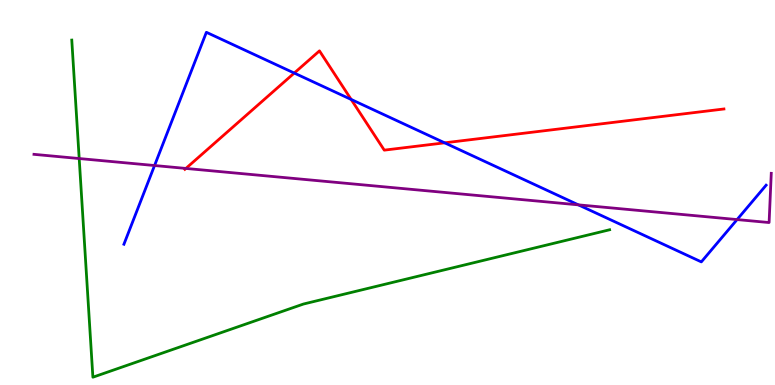[{'lines': ['blue', 'red'], 'intersections': [{'x': 3.8, 'y': 8.1}, {'x': 4.53, 'y': 7.42}, {'x': 5.74, 'y': 6.29}]}, {'lines': ['green', 'red'], 'intersections': []}, {'lines': ['purple', 'red'], 'intersections': [{'x': 2.4, 'y': 5.63}]}, {'lines': ['blue', 'green'], 'intersections': []}, {'lines': ['blue', 'purple'], 'intersections': [{'x': 1.99, 'y': 5.7}, {'x': 7.46, 'y': 4.68}, {'x': 9.51, 'y': 4.3}]}, {'lines': ['green', 'purple'], 'intersections': [{'x': 1.02, 'y': 5.88}]}]